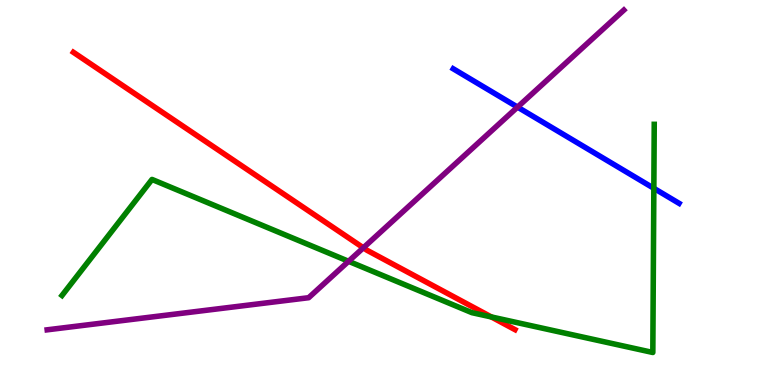[{'lines': ['blue', 'red'], 'intersections': []}, {'lines': ['green', 'red'], 'intersections': [{'x': 6.34, 'y': 1.77}]}, {'lines': ['purple', 'red'], 'intersections': [{'x': 4.69, 'y': 3.56}]}, {'lines': ['blue', 'green'], 'intersections': [{'x': 8.44, 'y': 5.11}]}, {'lines': ['blue', 'purple'], 'intersections': [{'x': 6.68, 'y': 7.22}]}, {'lines': ['green', 'purple'], 'intersections': [{'x': 4.5, 'y': 3.21}]}]